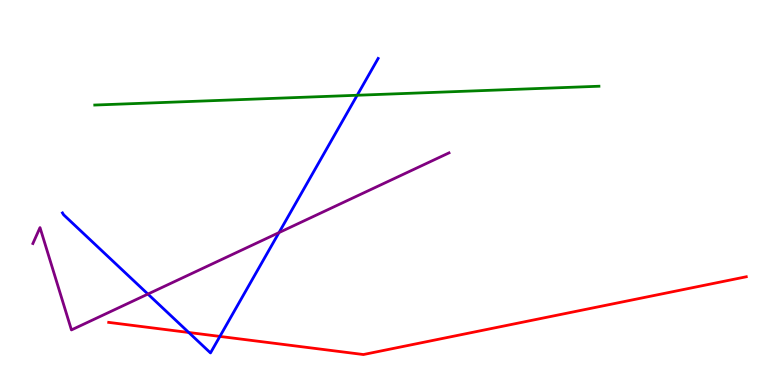[{'lines': ['blue', 'red'], 'intersections': [{'x': 2.44, 'y': 1.36}, {'x': 2.84, 'y': 1.26}]}, {'lines': ['green', 'red'], 'intersections': []}, {'lines': ['purple', 'red'], 'intersections': []}, {'lines': ['blue', 'green'], 'intersections': [{'x': 4.61, 'y': 7.53}]}, {'lines': ['blue', 'purple'], 'intersections': [{'x': 1.91, 'y': 2.36}, {'x': 3.6, 'y': 3.96}]}, {'lines': ['green', 'purple'], 'intersections': []}]